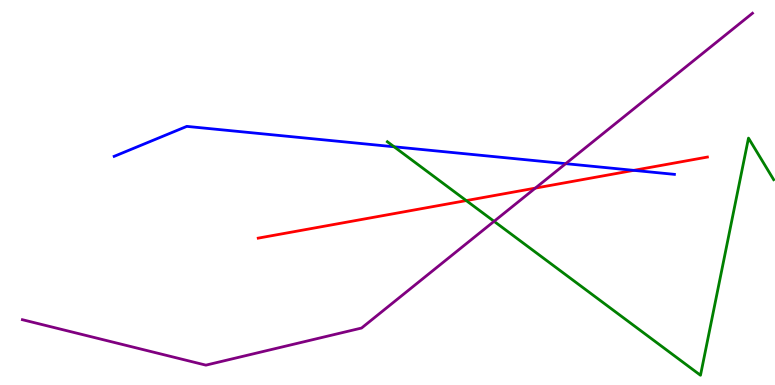[{'lines': ['blue', 'red'], 'intersections': [{'x': 8.18, 'y': 5.58}]}, {'lines': ['green', 'red'], 'intersections': [{'x': 6.02, 'y': 4.79}]}, {'lines': ['purple', 'red'], 'intersections': [{'x': 6.91, 'y': 5.11}]}, {'lines': ['blue', 'green'], 'intersections': [{'x': 5.09, 'y': 6.19}]}, {'lines': ['blue', 'purple'], 'intersections': [{'x': 7.3, 'y': 5.75}]}, {'lines': ['green', 'purple'], 'intersections': [{'x': 6.38, 'y': 4.25}]}]